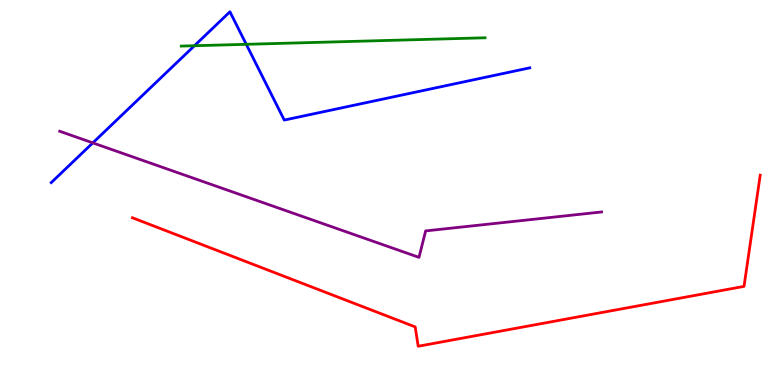[{'lines': ['blue', 'red'], 'intersections': []}, {'lines': ['green', 'red'], 'intersections': []}, {'lines': ['purple', 'red'], 'intersections': []}, {'lines': ['blue', 'green'], 'intersections': [{'x': 2.51, 'y': 8.81}, {'x': 3.18, 'y': 8.85}]}, {'lines': ['blue', 'purple'], 'intersections': [{'x': 1.2, 'y': 6.29}]}, {'lines': ['green', 'purple'], 'intersections': []}]